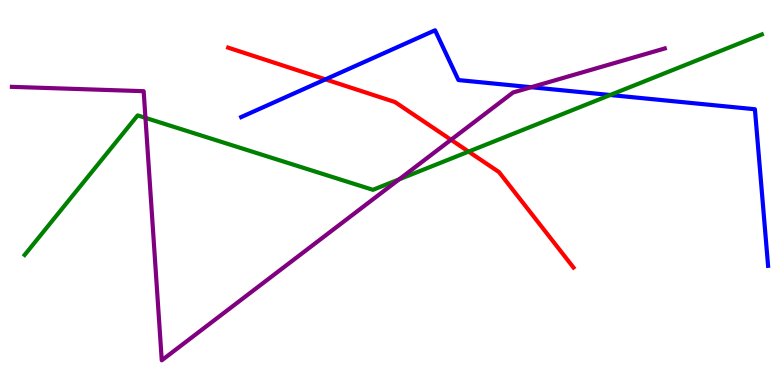[{'lines': ['blue', 'red'], 'intersections': [{'x': 4.2, 'y': 7.94}]}, {'lines': ['green', 'red'], 'intersections': [{'x': 6.05, 'y': 6.06}]}, {'lines': ['purple', 'red'], 'intersections': [{'x': 5.82, 'y': 6.37}]}, {'lines': ['blue', 'green'], 'intersections': [{'x': 7.87, 'y': 7.53}]}, {'lines': ['blue', 'purple'], 'intersections': [{'x': 6.85, 'y': 7.73}]}, {'lines': ['green', 'purple'], 'intersections': [{'x': 1.88, 'y': 6.94}, {'x': 5.15, 'y': 5.34}]}]